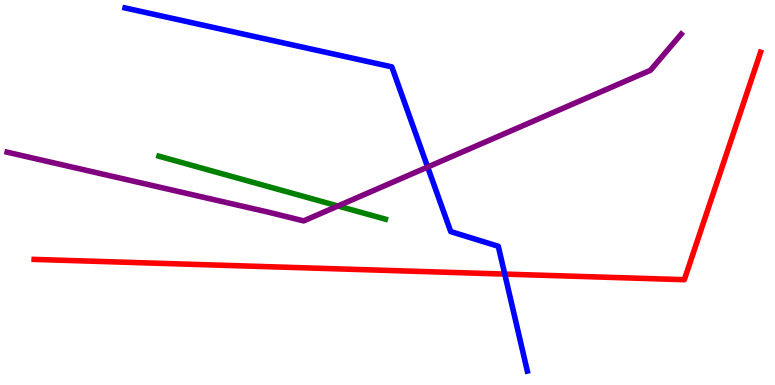[{'lines': ['blue', 'red'], 'intersections': [{'x': 6.51, 'y': 2.88}]}, {'lines': ['green', 'red'], 'intersections': []}, {'lines': ['purple', 'red'], 'intersections': []}, {'lines': ['blue', 'green'], 'intersections': []}, {'lines': ['blue', 'purple'], 'intersections': [{'x': 5.52, 'y': 5.66}]}, {'lines': ['green', 'purple'], 'intersections': [{'x': 4.36, 'y': 4.65}]}]